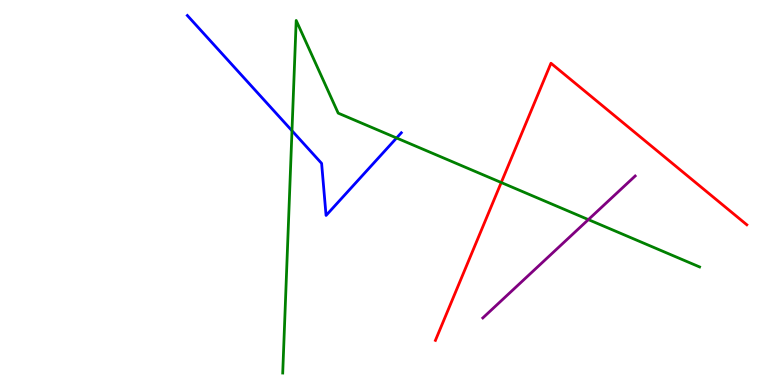[{'lines': ['blue', 'red'], 'intersections': []}, {'lines': ['green', 'red'], 'intersections': [{'x': 6.47, 'y': 5.26}]}, {'lines': ['purple', 'red'], 'intersections': []}, {'lines': ['blue', 'green'], 'intersections': [{'x': 3.77, 'y': 6.6}, {'x': 5.12, 'y': 6.42}]}, {'lines': ['blue', 'purple'], 'intersections': []}, {'lines': ['green', 'purple'], 'intersections': [{'x': 7.59, 'y': 4.3}]}]